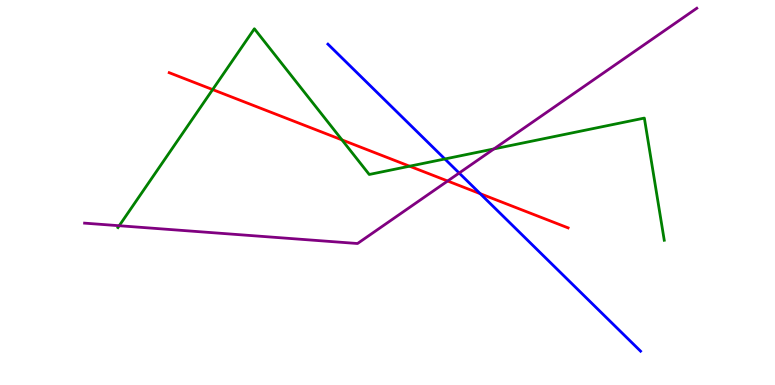[{'lines': ['blue', 'red'], 'intersections': [{'x': 6.2, 'y': 4.97}]}, {'lines': ['green', 'red'], 'intersections': [{'x': 2.74, 'y': 7.67}, {'x': 4.41, 'y': 6.37}, {'x': 5.29, 'y': 5.68}]}, {'lines': ['purple', 'red'], 'intersections': [{'x': 5.78, 'y': 5.3}]}, {'lines': ['blue', 'green'], 'intersections': [{'x': 5.74, 'y': 5.87}]}, {'lines': ['blue', 'purple'], 'intersections': [{'x': 5.92, 'y': 5.51}]}, {'lines': ['green', 'purple'], 'intersections': [{'x': 1.54, 'y': 4.14}, {'x': 6.37, 'y': 6.13}]}]